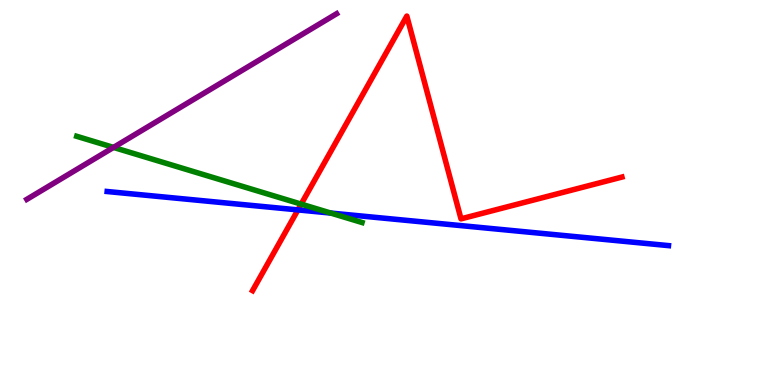[{'lines': ['blue', 'red'], 'intersections': [{'x': 3.84, 'y': 4.55}]}, {'lines': ['green', 'red'], 'intersections': [{'x': 3.89, 'y': 4.7}]}, {'lines': ['purple', 'red'], 'intersections': []}, {'lines': ['blue', 'green'], 'intersections': [{'x': 4.27, 'y': 4.47}]}, {'lines': ['blue', 'purple'], 'intersections': []}, {'lines': ['green', 'purple'], 'intersections': [{'x': 1.46, 'y': 6.17}]}]